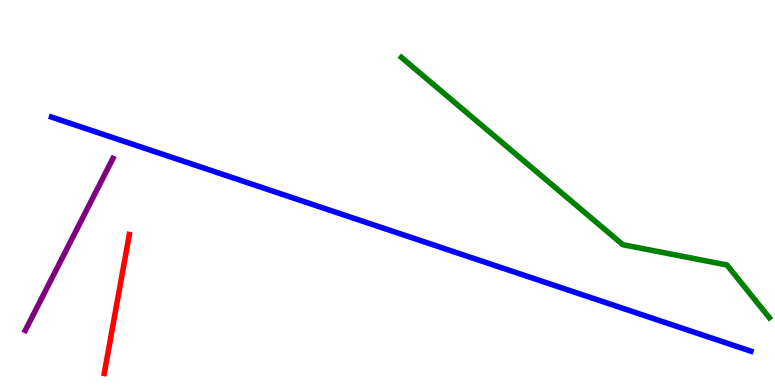[{'lines': ['blue', 'red'], 'intersections': []}, {'lines': ['green', 'red'], 'intersections': []}, {'lines': ['purple', 'red'], 'intersections': []}, {'lines': ['blue', 'green'], 'intersections': []}, {'lines': ['blue', 'purple'], 'intersections': []}, {'lines': ['green', 'purple'], 'intersections': []}]